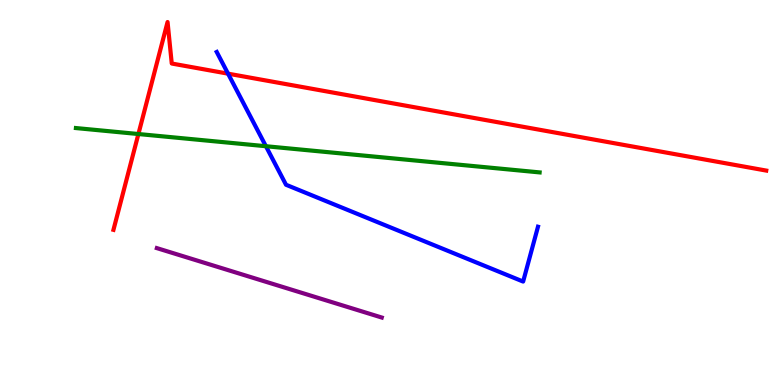[{'lines': ['blue', 'red'], 'intersections': [{'x': 2.94, 'y': 8.09}]}, {'lines': ['green', 'red'], 'intersections': [{'x': 1.79, 'y': 6.52}]}, {'lines': ['purple', 'red'], 'intersections': []}, {'lines': ['blue', 'green'], 'intersections': [{'x': 3.43, 'y': 6.2}]}, {'lines': ['blue', 'purple'], 'intersections': []}, {'lines': ['green', 'purple'], 'intersections': []}]